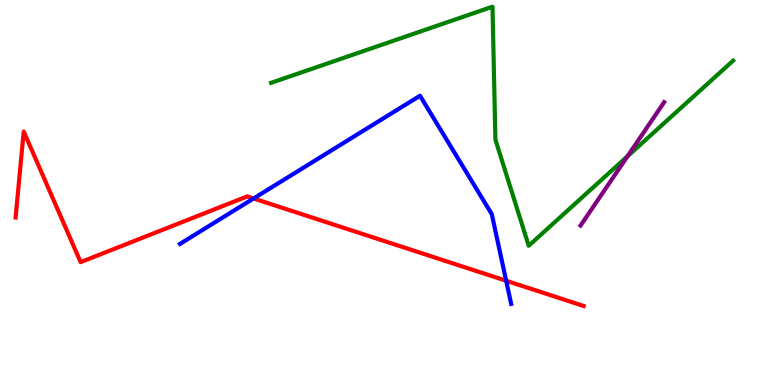[{'lines': ['blue', 'red'], 'intersections': [{'x': 3.27, 'y': 4.84}, {'x': 6.53, 'y': 2.71}]}, {'lines': ['green', 'red'], 'intersections': []}, {'lines': ['purple', 'red'], 'intersections': []}, {'lines': ['blue', 'green'], 'intersections': []}, {'lines': ['blue', 'purple'], 'intersections': []}, {'lines': ['green', 'purple'], 'intersections': [{'x': 8.1, 'y': 5.94}]}]